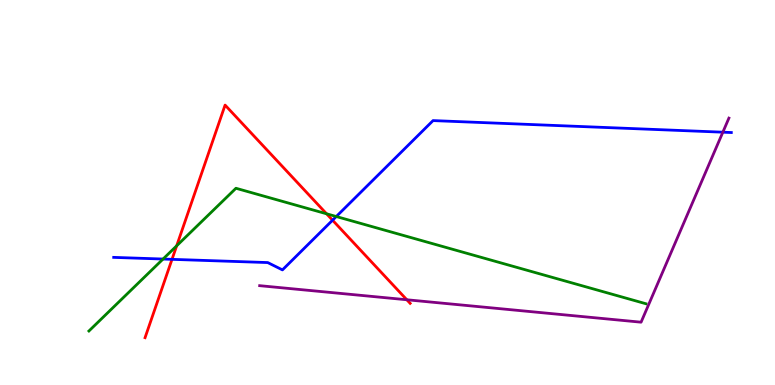[{'lines': ['blue', 'red'], 'intersections': [{'x': 2.22, 'y': 3.26}, {'x': 4.29, 'y': 4.28}]}, {'lines': ['green', 'red'], 'intersections': [{'x': 2.28, 'y': 3.61}, {'x': 4.21, 'y': 4.45}]}, {'lines': ['purple', 'red'], 'intersections': [{'x': 5.25, 'y': 2.21}]}, {'lines': ['blue', 'green'], 'intersections': [{'x': 2.1, 'y': 3.27}, {'x': 4.34, 'y': 4.38}]}, {'lines': ['blue', 'purple'], 'intersections': [{'x': 9.33, 'y': 6.57}]}, {'lines': ['green', 'purple'], 'intersections': []}]